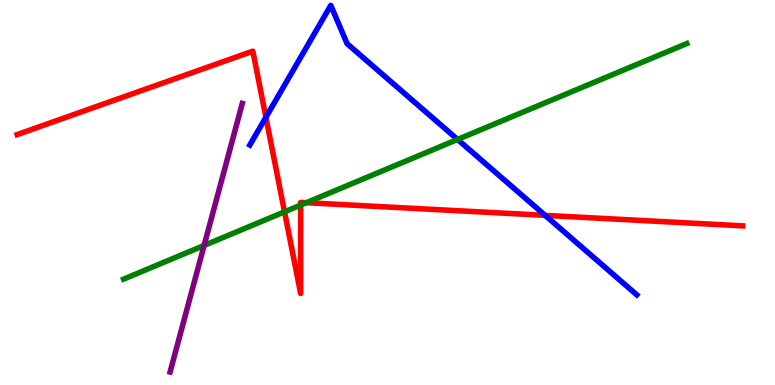[{'lines': ['blue', 'red'], 'intersections': [{'x': 3.43, 'y': 6.95}, {'x': 7.03, 'y': 4.41}]}, {'lines': ['green', 'red'], 'intersections': [{'x': 3.67, 'y': 4.5}, {'x': 3.88, 'y': 4.67}, {'x': 3.95, 'y': 4.74}]}, {'lines': ['purple', 'red'], 'intersections': []}, {'lines': ['blue', 'green'], 'intersections': [{'x': 5.9, 'y': 6.38}]}, {'lines': ['blue', 'purple'], 'intersections': []}, {'lines': ['green', 'purple'], 'intersections': [{'x': 2.63, 'y': 3.62}]}]